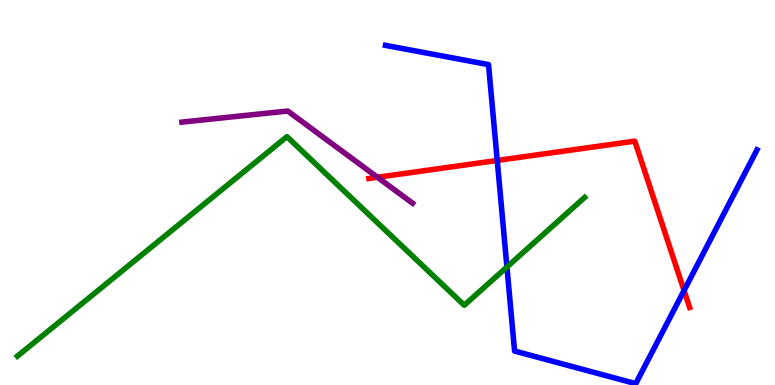[{'lines': ['blue', 'red'], 'intersections': [{'x': 6.42, 'y': 5.83}, {'x': 8.83, 'y': 2.45}]}, {'lines': ['green', 'red'], 'intersections': []}, {'lines': ['purple', 'red'], 'intersections': [{'x': 4.87, 'y': 5.4}]}, {'lines': ['blue', 'green'], 'intersections': [{'x': 6.54, 'y': 3.06}]}, {'lines': ['blue', 'purple'], 'intersections': []}, {'lines': ['green', 'purple'], 'intersections': []}]